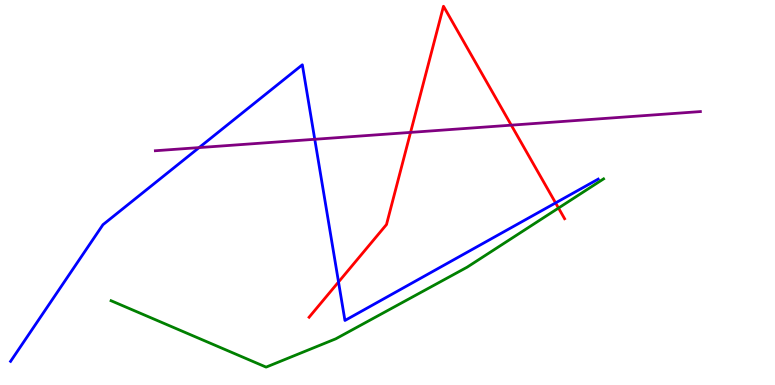[{'lines': ['blue', 'red'], 'intersections': [{'x': 4.37, 'y': 2.68}, {'x': 7.17, 'y': 4.73}]}, {'lines': ['green', 'red'], 'intersections': [{'x': 7.21, 'y': 4.6}]}, {'lines': ['purple', 'red'], 'intersections': [{'x': 5.3, 'y': 6.56}, {'x': 6.6, 'y': 6.75}]}, {'lines': ['blue', 'green'], 'intersections': []}, {'lines': ['blue', 'purple'], 'intersections': [{'x': 2.57, 'y': 6.17}, {'x': 4.06, 'y': 6.38}]}, {'lines': ['green', 'purple'], 'intersections': []}]